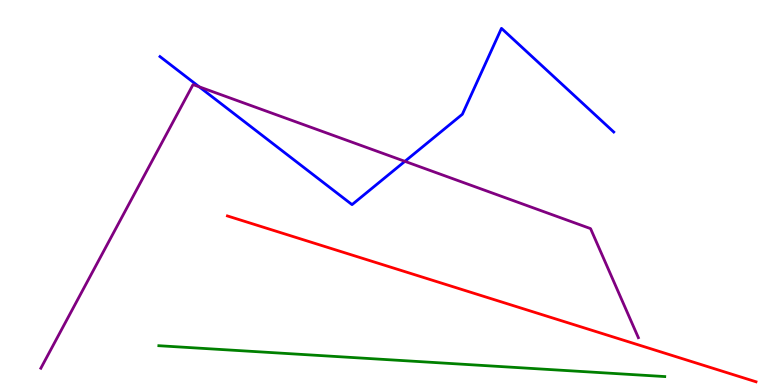[{'lines': ['blue', 'red'], 'intersections': []}, {'lines': ['green', 'red'], 'intersections': []}, {'lines': ['purple', 'red'], 'intersections': []}, {'lines': ['blue', 'green'], 'intersections': []}, {'lines': ['blue', 'purple'], 'intersections': [{'x': 2.57, 'y': 7.75}, {'x': 5.22, 'y': 5.81}]}, {'lines': ['green', 'purple'], 'intersections': []}]